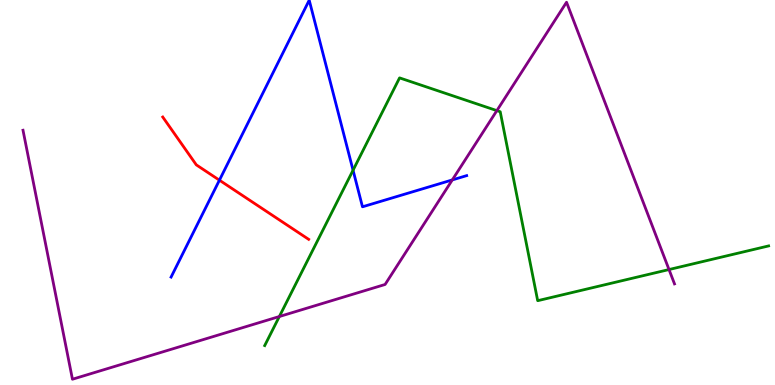[{'lines': ['blue', 'red'], 'intersections': [{'x': 2.83, 'y': 5.32}]}, {'lines': ['green', 'red'], 'intersections': []}, {'lines': ['purple', 'red'], 'intersections': []}, {'lines': ['blue', 'green'], 'intersections': [{'x': 4.56, 'y': 5.58}]}, {'lines': ['blue', 'purple'], 'intersections': [{'x': 5.84, 'y': 5.33}]}, {'lines': ['green', 'purple'], 'intersections': [{'x': 3.6, 'y': 1.78}, {'x': 6.41, 'y': 7.13}, {'x': 8.63, 'y': 3.0}]}]